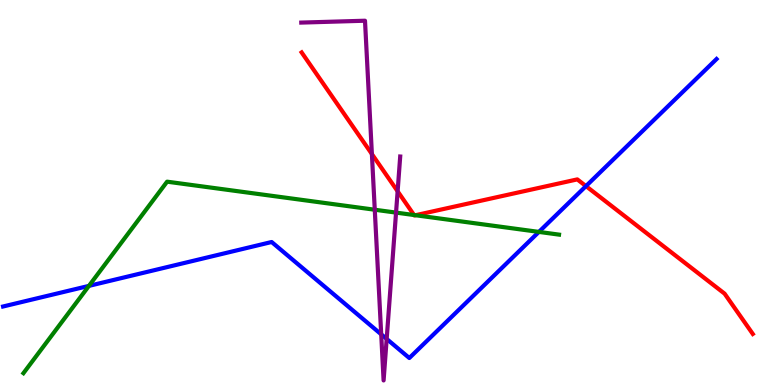[{'lines': ['blue', 'red'], 'intersections': [{'x': 7.56, 'y': 5.17}]}, {'lines': ['green', 'red'], 'intersections': [{'x': 5.34, 'y': 4.41}, {'x': 5.36, 'y': 4.41}]}, {'lines': ['purple', 'red'], 'intersections': [{'x': 4.8, 'y': 6.0}, {'x': 5.13, 'y': 5.03}]}, {'lines': ['blue', 'green'], 'intersections': [{'x': 1.15, 'y': 2.57}, {'x': 6.95, 'y': 3.98}]}, {'lines': ['blue', 'purple'], 'intersections': [{'x': 4.92, 'y': 1.32}, {'x': 4.99, 'y': 1.2}]}, {'lines': ['green', 'purple'], 'intersections': [{'x': 4.84, 'y': 4.55}, {'x': 5.11, 'y': 4.48}]}]